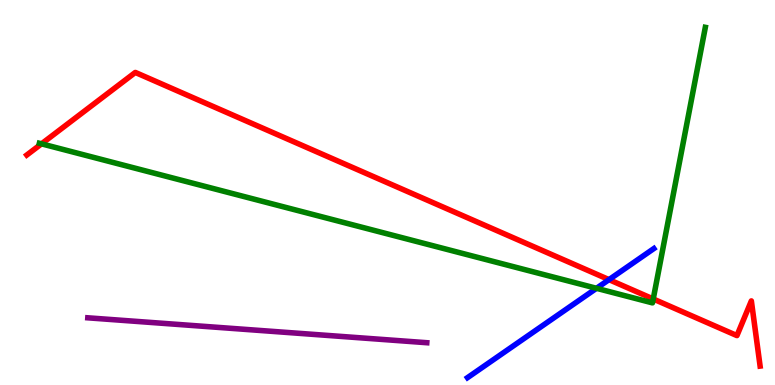[{'lines': ['blue', 'red'], 'intersections': [{'x': 7.86, 'y': 2.74}]}, {'lines': ['green', 'red'], 'intersections': [{'x': 0.536, 'y': 6.26}, {'x': 8.43, 'y': 2.23}]}, {'lines': ['purple', 'red'], 'intersections': []}, {'lines': ['blue', 'green'], 'intersections': [{'x': 7.7, 'y': 2.51}]}, {'lines': ['blue', 'purple'], 'intersections': []}, {'lines': ['green', 'purple'], 'intersections': []}]